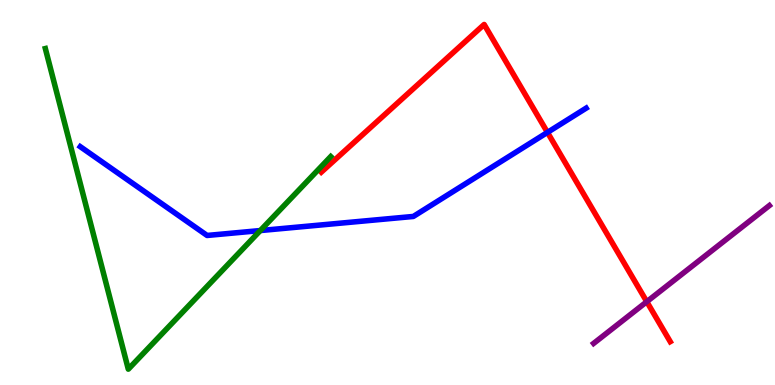[{'lines': ['blue', 'red'], 'intersections': [{'x': 7.06, 'y': 6.56}]}, {'lines': ['green', 'red'], 'intersections': []}, {'lines': ['purple', 'red'], 'intersections': [{'x': 8.35, 'y': 2.16}]}, {'lines': ['blue', 'green'], 'intersections': [{'x': 3.36, 'y': 4.01}]}, {'lines': ['blue', 'purple'], 'intersections': []}, {'lines': ['green', 'purple'], 'intersections': []}]